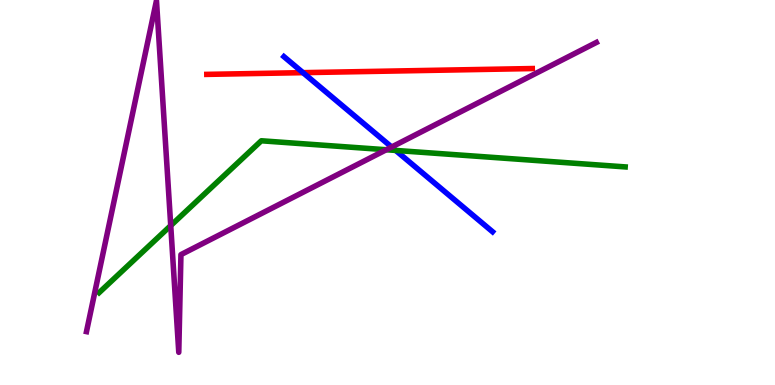[{'lines': ['blue', 'red'], 'intersections': [{'x': 3.91, 'y': 8.11}]}, {'lines': ['green', 'red'], 'intersections': []}, {'lines': ['purple', 'red'], 'intersections': []}, {'lines': ['blue', 'green'], 'intersections': [{'x': 5.11, 'y': 6.09}]}, {'lines': ['blue', 'purple'], 'intersections': [{'x': 5.05, 'y': 6.18}]}, {'lines': ['green', 'purple'], 'intersections': [{'x': 2.2, 'y': 4.14}, {'x': 4.98, 'y': 6.11}]}]